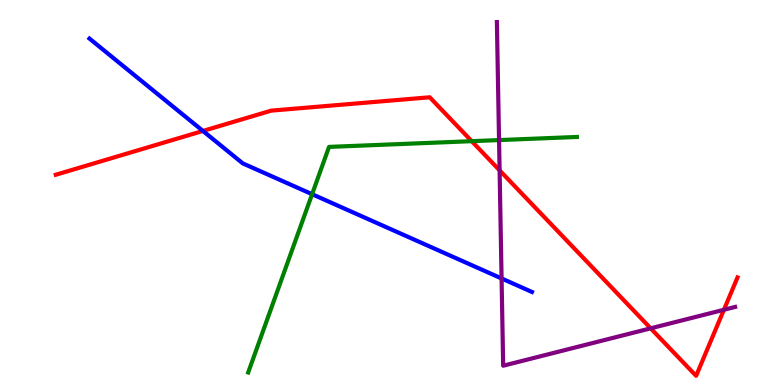[{'lines': ['blue', 'red'], 'intersections': [{'x': 2.62, 'y': 6.6}]}, {'lines': ['green', 'red'], 'intersections': [{'x': 6.09, 'y': 6.33}]}, {'lines': ['purple', 'red'], 'intersections': [{'x': 6.45, 'y': 5.58}, {'x': 8.4, 'y': 1.47}, {'x': 9.34, 'y': 1.95}]}, {'lines': ['blue', 'green'], 'intersections': [{'x': 4.03, 'y': 4.96}]}, {'lines': ['blue', 'purple'], 'intersections': [{'x': 6.47, 'y': 2.77}]}, {'lines': ['green', 'purple'], 'intersections': [{'x': 6.44, 'y': 6.36}]}]